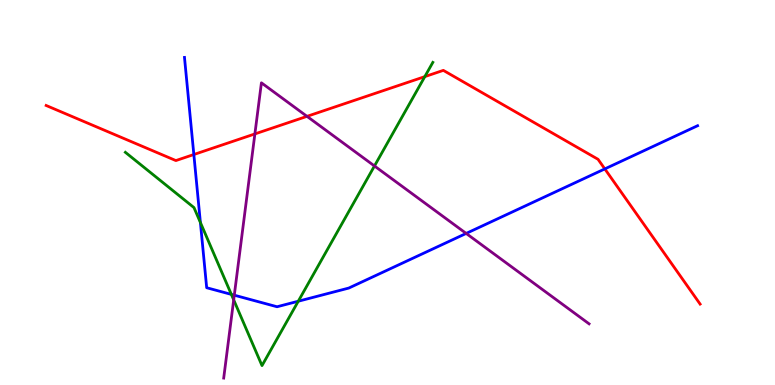[{'lines': ['blue', 'red'], 'intersections': [{'x': 2.5, 'y': 5.99}, {'x': 7.8, 'y': 5.61}]}, {'lines': ['green', 'red'], 'intersections': [{'x': 5.48, 'y': 8.01}]}, {'lines': ['purple', 'red'], 'intersections': [{'x': 3.29, 'y': 6.52}, {'x': 3.96, 'y': 6.98}]}, {'lines': ['blue', 'green'], 'intersections': [{'x': 2.59, 'y': 4.22}, {'x': 2.99, 'y': 2.35}, {'x': 3.85, 'y': 2.18}]}, {'lines': ['blue', 'purple'], 'intersections': [{'x': 3.02, 'y': 2.33}, {'x': 6.02, 'y': 3.94}]}, {'lines': ['green', 'purple'], 'intersections': [{'x': 3.02, 'y': 2.21}, {'x': 4.83, 'y': 5.69}]}]